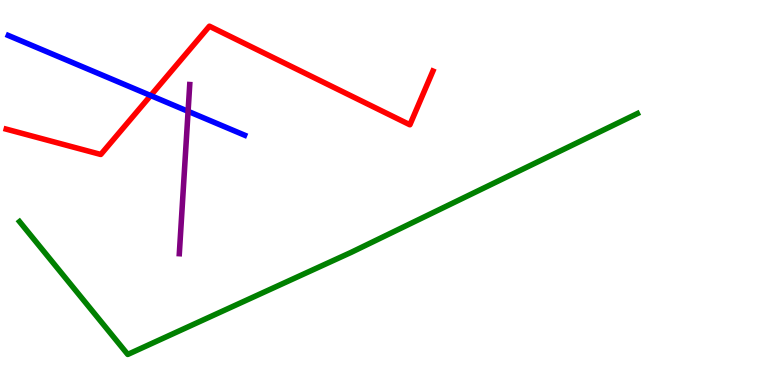[{'lines': ['blue', 'red'], 'intersections': [{'x': 1.94, 'y': 7.52}]}, {'lines': ['green', 'red'], 'intersections': []}, {'lines': ['purple', 'red'], 'intersections': []}, {'lines': ['blue', 'green'], 'intersections': []}, {'lines': ['blue', 'purple'], 'intersections': [{'x': 2.43, 'y': 7.11}]}, {'lines': ['green', 'purple'], 'intersections': []}]